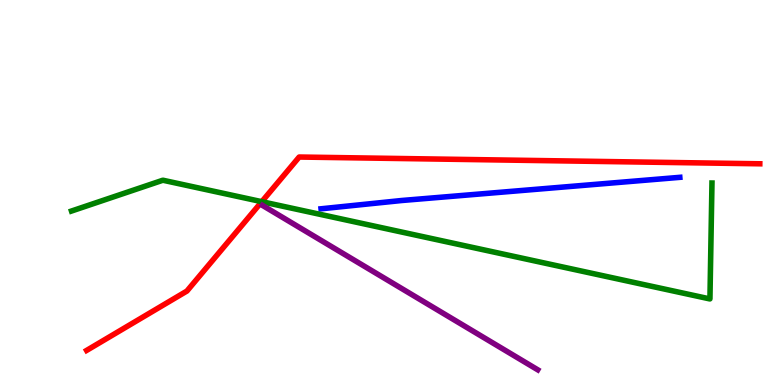[{'lines': ['blue', 'red'], 'intersections': []}, {'lines': ['green', 'red'], 'intersections': [{'x': 3.38, 'y': 4.76}]}, {'lines': ['purple', 'red'], 'intersections': []}, {'lines': ['blue', 'green'], 'intersections': []}, {'lines': ['blue', 'purple'], 'intersections': []}, {'lines': ['green', 'purple'], 'intersections': []}]